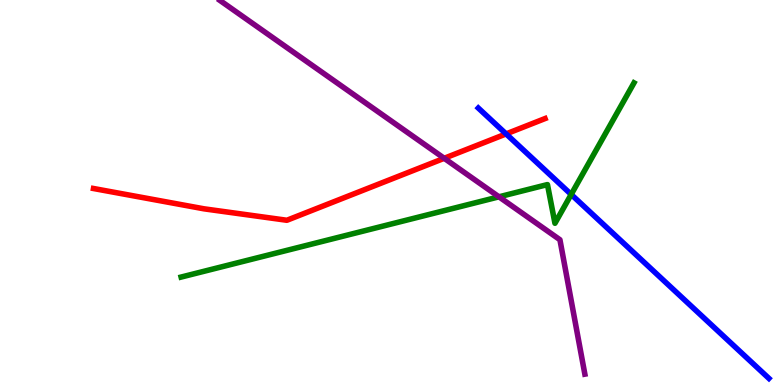[{'lines': ['blue', 'red'], 'intersections': [{'x': 6.53, 'y': 6.52}]}, {'lines': ['green', 'red'], 'intersections': []}, {'lines': ['purple', 'red'], 'intersections': [{'x': 5.73, 'y': 5.89}]}, {'lines': ['blue', 'green'], 'intersections': [{'x': 7.37, 'y': 4.95}]}, {'lines': ['blue', 'purple'], 'intersections': []}, {'lines': ['green', 'purple'], 'intersections': [{'x': 6.44, 'y': 4.89}]}]